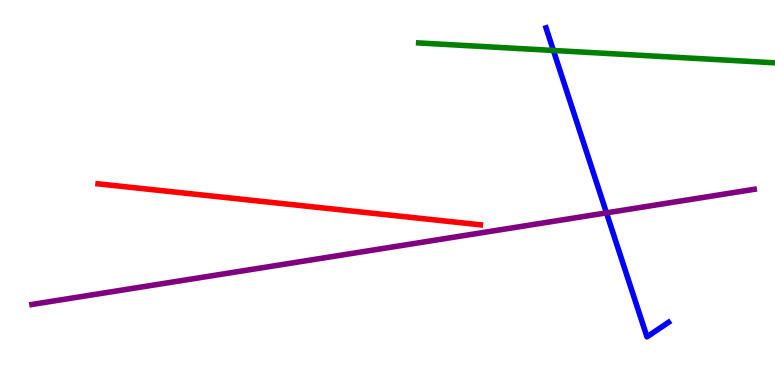[{'lines': ['blue', 'red'], 'intersections': []}, {'lines': ['green', 'red'], 'intersections': []}, {'lines': ['purple', 'red'], 'intersections': []}, {'lines': ['blue', 'green'], 'intersections': [{'x': 7.14, 'y': 8.69}]}, {'lines': ['blue', 'purple'], 'intersections': [{'x': 7.83, 'y': 4.47}]}, {'lines': ['green', 'purple'], 'intersections': []}]